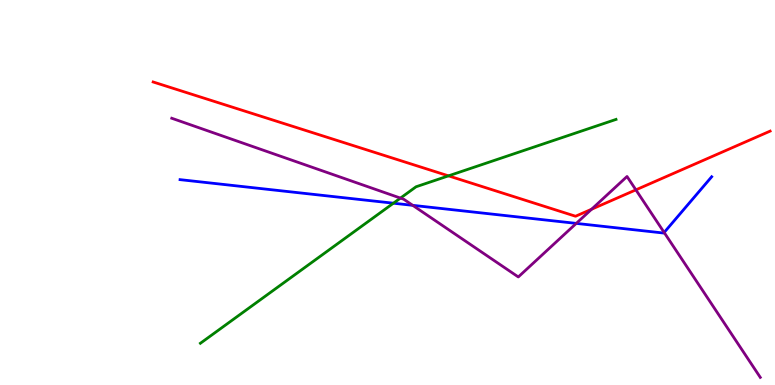[{'lines': ['blue', 'red'], 'intersections': []}, {'lines': ['green', 'red'], 'intersections': [{'x': 5.79, 'y': 5.43}]}, {'lines': ['purple', 'red'], 'intersections': [{'x': 7.63, 'y': 4.57}, {'x': 8.2, 'y': 5.07}]}, {'lines': ['blue', 'green'], 'intersections': [{'x': 5.08, 'y': 4.72}]}, {'lines': ['blue', 'purple'], 'intersections': [{'x': 5.33, 'y': 4.67}, {'x': 7.44, 'y': 4.2}, {'x': 8.57, 'y': 3.96}]}, {'lines': ['green', 'purple'], 'intersections': [{'x': 5.17, 'y': 4.85}]}]